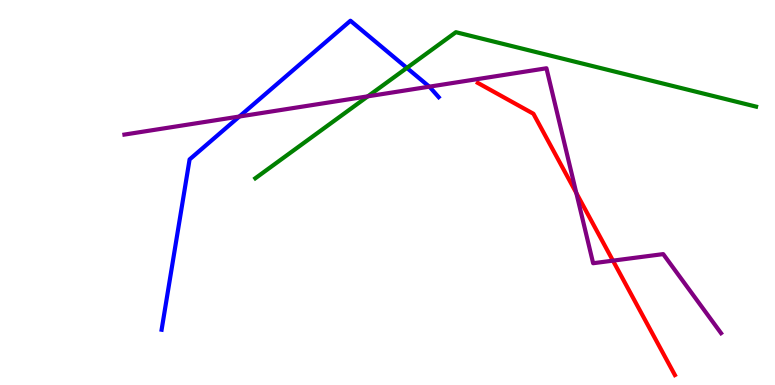[{'lines': ['blue', 'red'], 'intersections': []}, {'lines': ['green', 'red'], 'intersections': []}, {'lines': ['purple', 'red'], 'intersections': [{'x': 7.44, 'y': 4.99}, {'x': 7.91, 'y': 3.23}]}, {'lines': ['blue', 'green'], 'intersections': [{'x': 5.25, 'y': 8.24}]}, {'lines': ['blue', 'purple'], 'intersections': [{'x': 3.09, 'y': 6.97}, {'x': 5.54, 'y': 7.75}]}, {'lines': ['green', 'purple'], 'intersections': [{'x': 4.75, 'y': 7.5}]}]